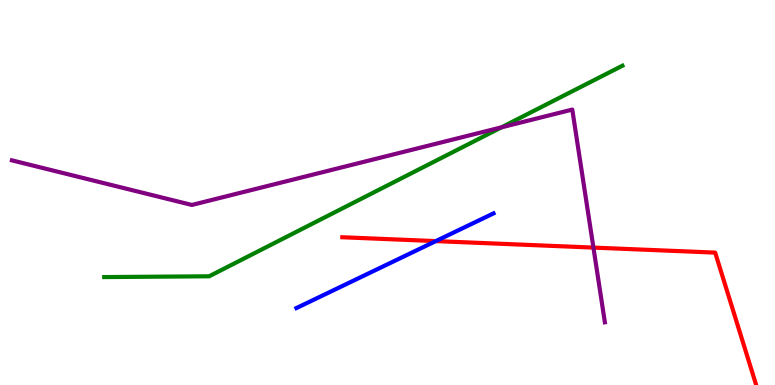[{'lines': ['blue', 'red'], 'intersections': [{'x': 5.62, 'y': 3.74}]}, {'lines': ['green', 'red'], 'intersections': []}, {'lines': ['purple', 'red'], 'intersections': [{'x': 7.66, 'y': 3.57}]}, {'lines': ['blue', 'green'], 'intersections': []}, {'lines': ['blue', 'purple'], 'intersections': []}, {'lines': ['green', 'purple'], 'intersections': [{'x': 6.47, 'y': 6.69}]}]